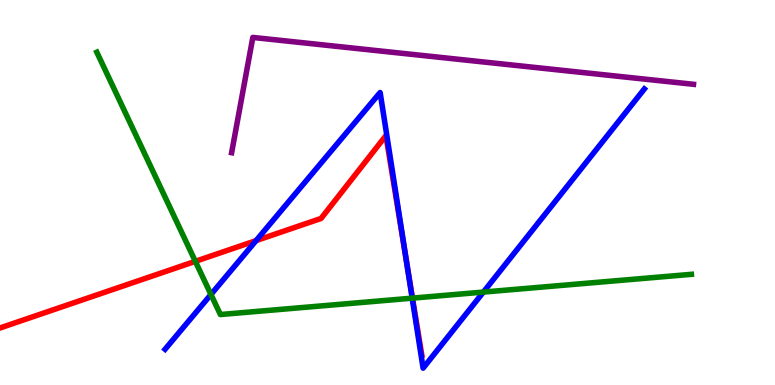[{'lines': ['blue', 'red'], 'intersections': [{'x': 3.3, 'y': 3.75}, {'x': 5.24, 'y': 3.29}]}, {'lines': ['green', 'red'], 'intersections': [{'x': 2.52, 'y': 3.21}, {'x': 5.32, 'y': 2.26}]}, {'lines': ['purple', 'red'], 'intersections': []}, {'lines': ['blue', 'green'], 'intersections': [{'x': 2.72, 'y': 2.35}, {'x': 5.32, 'y': 2.26}, {'x': 6.24, 'y': 2.41}]}, {'lines': ['blue', 'purple'], 'intersections': []}, {'lines': ['green', 'purple'], 'intersections': []}]